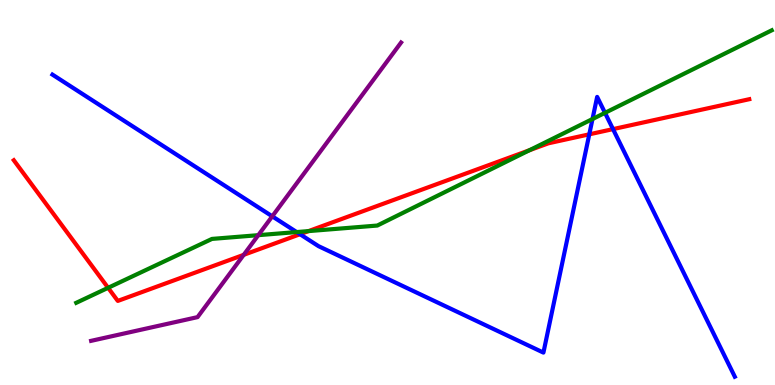[{'lines': ['blue', 'red'], 'intersections': [{'x': 3.87, 'y': 3.92}, {'x': 7.6, 'y': 6.51}, {'x': 7.91, 'y': 6.65}]}, {'lines': ['green', 'red'], 'intersections': [{'x': 1.39, 'y': 2.52}, {'x': 3.98, 'y': 4.0}, {'x': 6.83, 'y': 6.1}]}, {'lines': ['purple', 'red'], 'intersections': [{'x': 3.14, 'y': 3.38}]}, {'lines': ['blue', 'green'], 'intersections': [{'x': 3.83, 'y': 3.97}, {'x': 7.65, 'y': 6.91}, {'x': 7.81, 'y': 7.07}]}, {'lines': ['blue', 'purple'], 'intersections': [{'x': 3.51, 'y': 4.38}]}, {'lines': ['green', 'purple'], 'intersections': [{'x': 3.33, 'y': 3.89}]}]